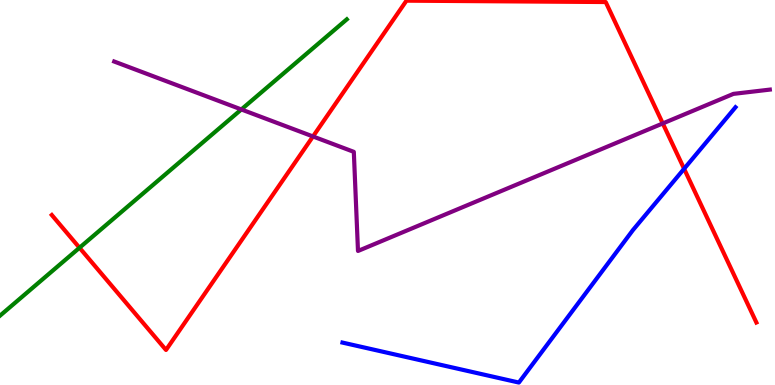[{'lines': ['blue', 'red'], 'intersections': [{'x': 8.83, 'y': 5.62}]}, {'lines': ['green', 'red'], 'intersections': [{'x': 1.03, 'y': 3.56}]}, {'lines': ['purple', 'red'], 'intersections': [{'x': 4.04, 'y': 6.46}, {'x': 8.55, 'y': 6.79}]}, {'lines': ['blue', 'green'], 'intersections': []}, {'lines': ['blue', 'purple'], 'intersections': []}, {'lines': ['green', 'purple'], 'intersections': [{'x': 3.11, 'y': 7.16}]}]